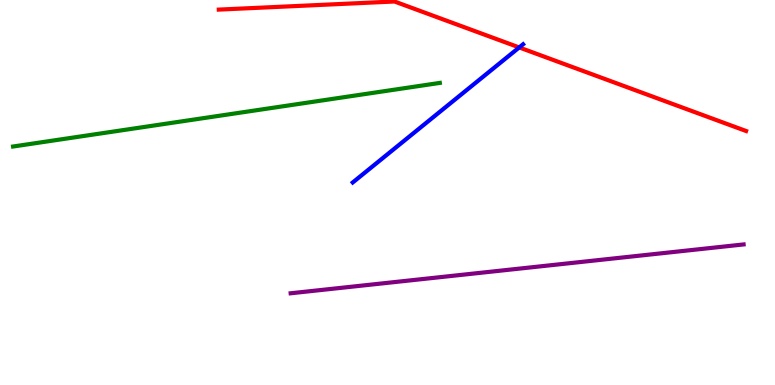[{'lines': ['blue', 'red'], 'intersections': [{'x': 6.7, 'y': 8.77}]}, {'lines': ['green', 'red'], 'intersections': []}, {'lines': ['purple', 'red'], 'intersections': []}, {'lines': ['blue', 'green'], 'intersections': []}, {'lines': ['blue', 'purple'], 'intersections': []}, {'lines': ['green', 'purple'], 'intersections': []}]